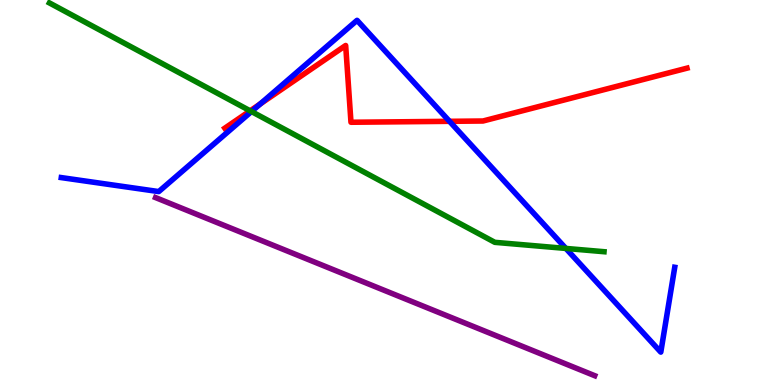[{'lines': ['blue', 'red'], 'intersections': [{'x': 3.36, 'y': 7.3}, {'x': 5.8, 'y': 6.85}]}, {'lines': ['green', 'red'], 'intersections': [{'x': 3.23, 'y': 7.12}]}, {'lines': ['purple', 'red'], 'intersections': []}, {'lines': ['blue', 'green'], 'intersections': [{'x': 3.24, 'y': 7.1}, {'x': 7.3, 'y': 3.55}]}, {'lines': ['blue', 'purple'], 'intersections': []}, {'lines': ['green', 'purple'], 'intersections': []}]